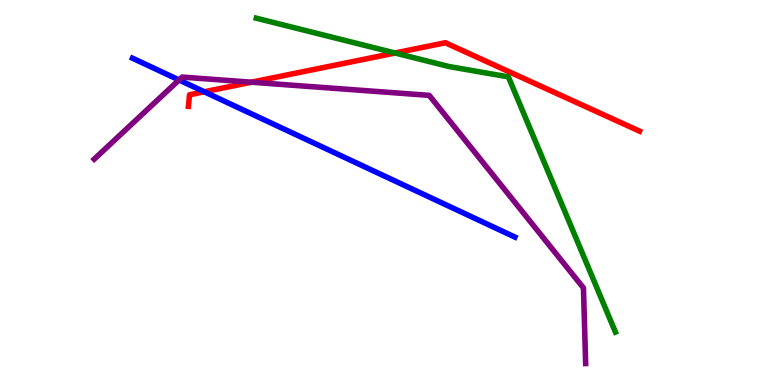[{'lines': ['blue', 'red'], 'intersections': [{'x': 2.64, 'y': 7.62}]}, {'lines': ['green', 'red'], 'intersections': [{'x': 5.1, 'y': 8.62}]}, {'lines': ['purple', 'red'], 'intersections': [{'x': 3.24, 'y': 7.86}]}, {'lines': ['blue', 'green'], 'intersections': []}, {'lines': ['blue', 'purple'], 'intersections': [{'x': 2.31, 'y': 7.92}]}, {'lines': ['green', 'purple'], 'intersections': []}]